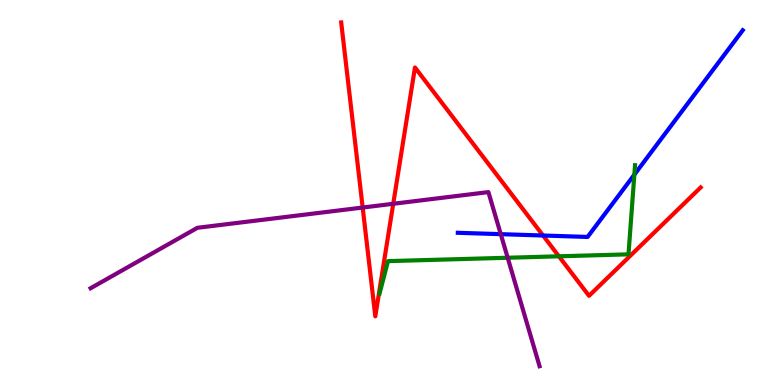[{'lines': ['blue', 'red'], 'intersections': [{'x': 7.01, 'y': 3.88}]}, {'lines': ['green', 'red'], 'intersections': [{'x': 7.21, 'y': 3.34}]}, {'lines': ['purple', 'red'], 'intersections': [{'x': 4.68, 'y': 4.61}, {'x': 5.07, 'y': 4.71}]}, {'lines': ['blue', 'green'], 'intersections': [{'x': 8.19, 'y': 5.46}]}, {'lines': ['blue', 'purple'], 'intersections': [{'x': 6.46, 'y': 3.92}]}, {'lines': ['green', 'purple'], 'intersections': [{'x': 6.55, 'y': 3.31}]}]